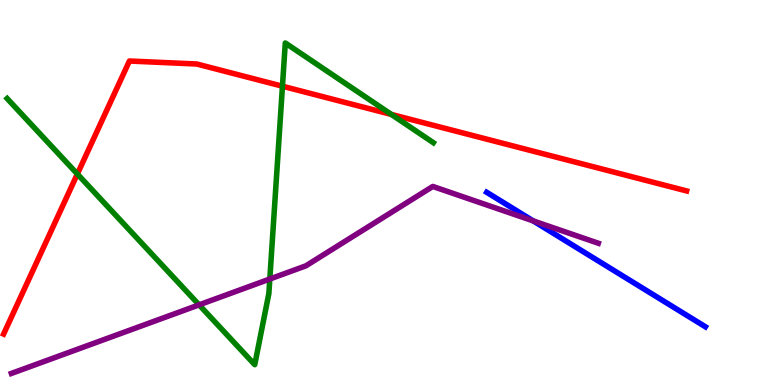[{'lines': ['blue', 'red'], 'intersections': []}, {'lines': ['green', 'red'], 'intersections': [{'x': 0.998, 'y': 5.48}, {'x': 3.64, 'y': 7.76}, {'x': 5.05, 'y': 7.03}]}, {'lines': ['purple', 'red'], 'intersections': []}, {'lines': ['blue', 'green'], 'intersections': []}, {'lines': ['blue', 'purple'], 'intersections': [{'x': 6.88, 'y': 4.26}]}, {'lines': ['green', 'purple'], 'intersections': [{'x': 2.57, 'y': 2.08}, {'x': 3.48, 'y': 2.75}]}]